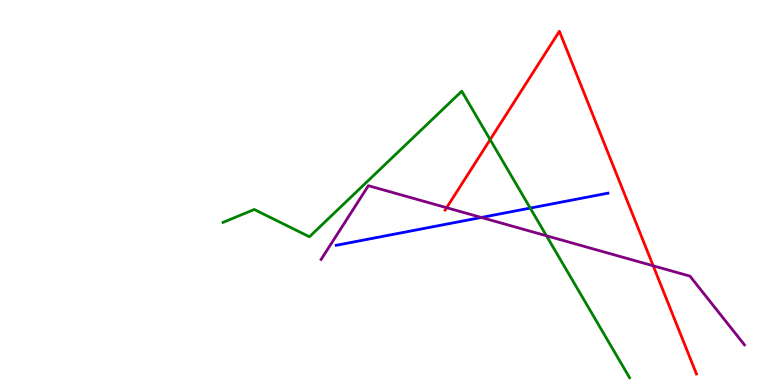[{'lines': ['blue', 'red'], 'intersections': []}, {'lines': ['green', 'red'], 'intersections': [{'x': 6.32, 'y': 6.37}]}, {'lines': ['purple', 'red'], 'intersections': [{'x': 5.76, 'y': 4.61}, {'x': 8.43, 'y': 3.1}]}, {'lines': ['blue', 'green'], 'intersections': [{'x': 6.84, 'y': 4.6}]}, {'lines': ['blue', 'purple'], 'intersections': [{'x': 6.21, 'y': 4.35}]}, {'lines': ['green', 'purple'], 'intersections': [{'x': 7.05, 'y': 3.88}]}]